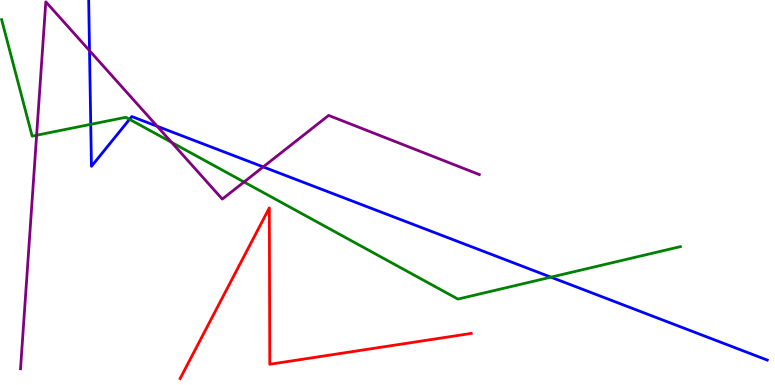[{'lines': ['blue', 'red'], 'intersections': []}, {'lines': ['green', 'red'], 'intersections': []}, {'lines': ['purple', 'red'], 'intersections': []}, {'lines': ['blue', 'green'], 'intersections': [{'x': 1.17, 'y': 6.77}, {'x': 1.67, 'y': 6.9}, {'x': 7.11, 'y': 2.8}]}, {'lines': ['blue', 'purple'], 'intersections': [{'x': 1.16, 'y': 8.68}, {'x': 2.03, 'y': 6.72}, {'x': 3.4, 'y': 5.66}]}, {'lines': ['green', 'purple'], 'intersections': [{'x': 0.472, 'y': 6.49}, {'x': 2.21, 'y': 6.3}, {'x': 3.15, 'y': 5.27}]}]